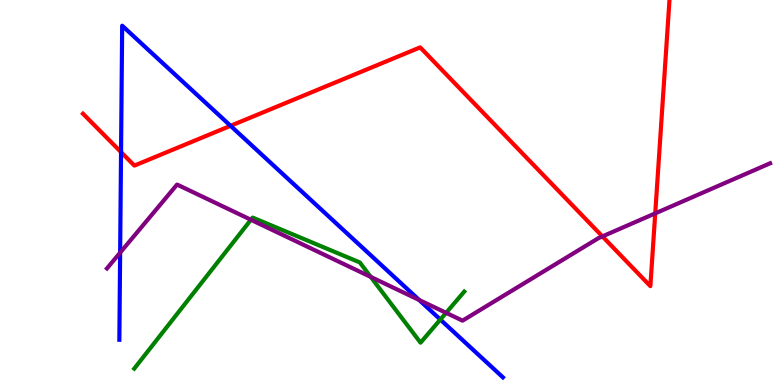[{'lines': ['blue', 'red'], 'intersections': [{'x': 1.56, 'y': 6.05}, {'x': 2.97, 'y': 6.73}]}, {'lines': ['green', 'red'], 'intersections': []}, {'lines': ['purple', 'red'], 'intersections': [{'x': 7.77, 'y': 3.86}, {'x': 8.45, 'y': 4.46}]}, {'lines': ['blue', 'green'], 'intersections': [{'x': 5.68, 'y': 1.7}]}, {'lines': ['blue', 'purple'], 'intersections': [{'x': 1.55, 'y': 3.44}, {'x': 5.41, 'y': 2.21}]}, {'lines': ['green', 'purple'], 'intersections': [{'x': 3.24, 'y': 4.29}, {'x': 4.78, 'y': 2.81}, {'x': 5.76, 'y': 1.87}]}]